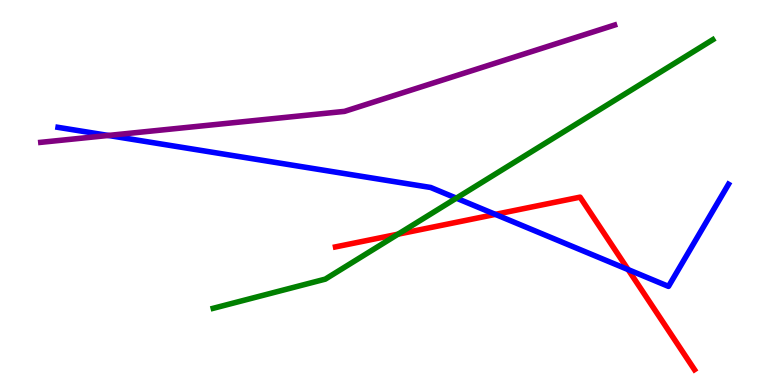[{'lines': ['blue', 'red'], 'intersections': [{'x': 6.39, 'y': 4.43}, {'x': 8.1, 'y': 3.0}]}, {'lines': ['green', 'red'], 'intersections': [{'x': 5.14, 'y': 3.92}]}, {'lines': ['purple', 'red'], 'intersections': []}, {'lines': ['blue', 'green'], 'intersections': [{'x': 5.89, 'y': 4.85}]}, {'lines': ['blue', 'purple'], 'intersections': [{'x': 1.4, 'y': 6.48}]}, {'lines': ['green', 'purple'], 'intersections': []}]